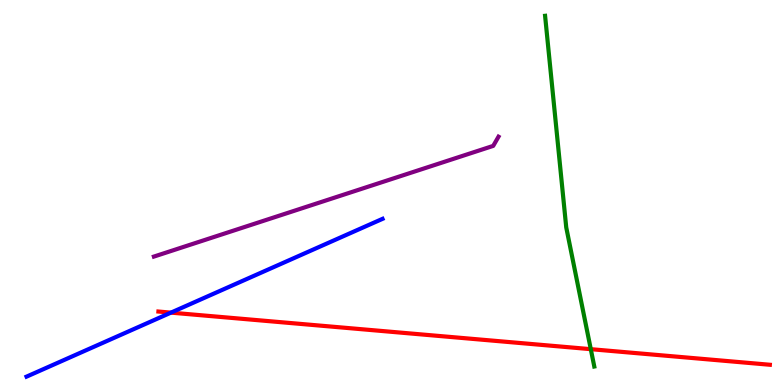[{'lines': ['blue', 'red'], 'intersections': [{'x': 2.21, 'y': 1.88}]}, {'lines': ['green', 'red'], 'intersections': [{'x': 7.62, 'y': 0.931}]}, {'lines': ['purple', 'red'], 'intersections': []}, {'lines': ['blue', 'green'], 'intersections': []}, {'lines': ['blue', 'purple'], 'intersections': []}, {'lines': ['green', 'purple'], 'intersections': []}]